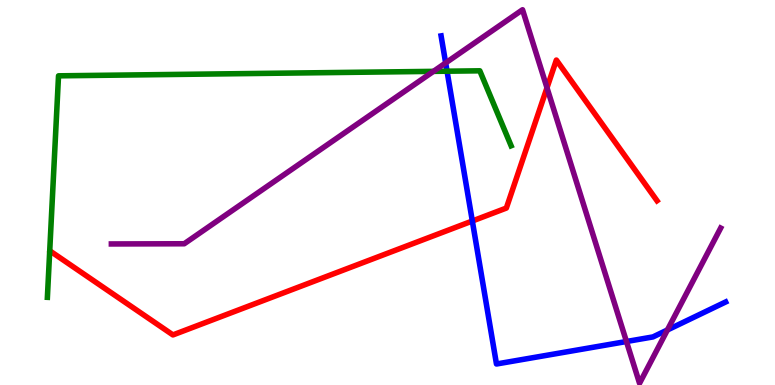[{'lines': ['blue', 'red'], 'intersections': [{'x': 6.09, 'y': 4.26}]}, {'lines': ['green', 'red'], 'intersections': []}, {'lines': ['purple', 'red'], 'intersections': [{'x': 7.06, 'y': 7.72}]}, {'lines': ['blue', 'green'], 'intersections': [{'x': 5.77, 'y': 8.15}]}, {'lines': ['blue', 'purple'], 'intersections': [{'x': 5.75, 'y': 8.37}, {'x': 8.08, 'y': 1.13}, {'x': 8.61, 'y': 1.43}]}, {'lines': ['green', 'purple'], 'intersections': [{'x': 5.59, 'y': 8.15}]}]